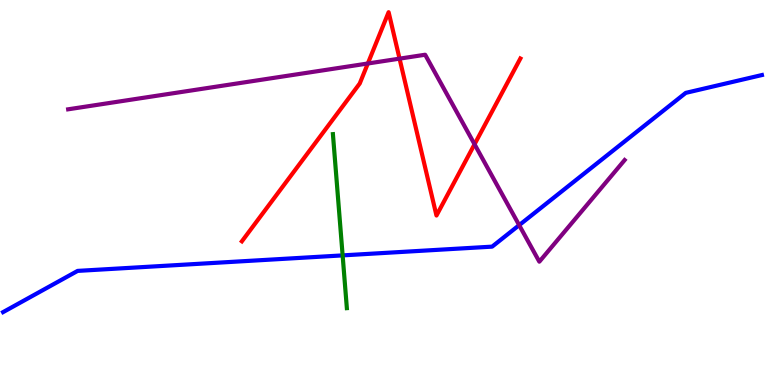[{'lines': ['blue', 'red'], 'intersections': []}, {'lines': ['green', 'red'], 'intersections': []}, {'lines': ['purple', 'red'], 'intersections': [{'x': 4.75, 'y': 8.35}, {'x': 5.16, 'y': 8.48}, {'x': 6.12, 'y': 6.25}]}, {'lines': ['blue', 'green'], 'intersections': [{'x': 4.42, 'y': 3.37}]}, {'lines': ['blue', 'purple'], 'intersections': [{'x': 6.7, 'y': 4.15}]}, {'lines': ['green', 'purple'], 'intersections': []}]